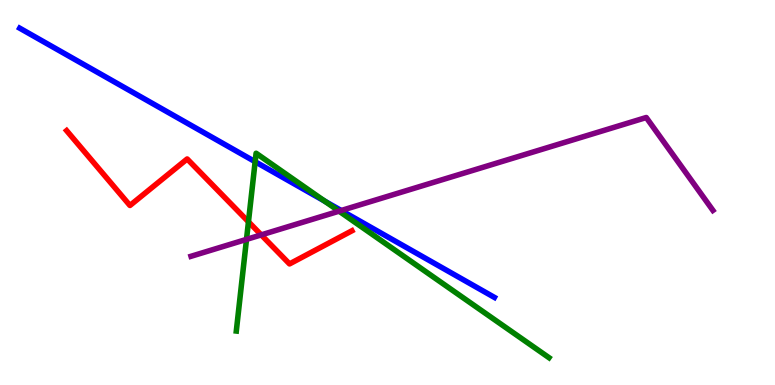[{'lines': ['blue', 'red'], 'intersections': []}, {'lines': ['green', 'red'], 'intersections': [{'x': 3.21, 'y': 4.24}]}, {'lines': ['purple', 'red'], 'intersections': [{'x': 3.37, 'y': 3.9}]}, {'lines': ['blue', 'green'], 'intersections': [{'x': 3.29, 'y': 5.8}, {'x': 4.19, 'y': 4.77}]}, {'lines': ['blue', 'purple'], 'intersections': [{'x': 4.4, 'y': 4.53}]}, {'lines': ['green', 'purple'], 'intersections': [{'x': 3.18, 'y': 3.78}, {'x': 4.38, 'y': 4.52}]}]